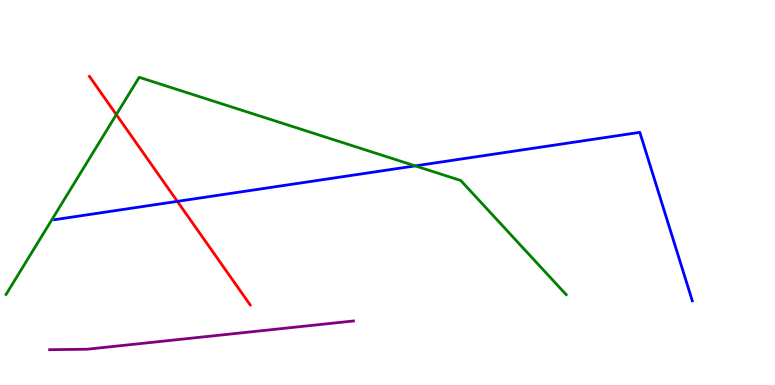[{'lines': ['blue', 'red'], 'intersections': [{'x': 2.29, 'y': 4.77}]}, {'lines': ['green', 'red'], 'intersections': [{'x': 1.5, 'y': 7.02}]}, {'lines': ['purple', 'red'], 'intersections': []}, {'lines': ['blue', 'green'], 'intersections': [{'x': 5.36, 'y': 5.69}]}, {'lines': ['blue', 'purple'], 'intersections': []}, {'lines': ['green', 'purple'], 'intersections': []}]